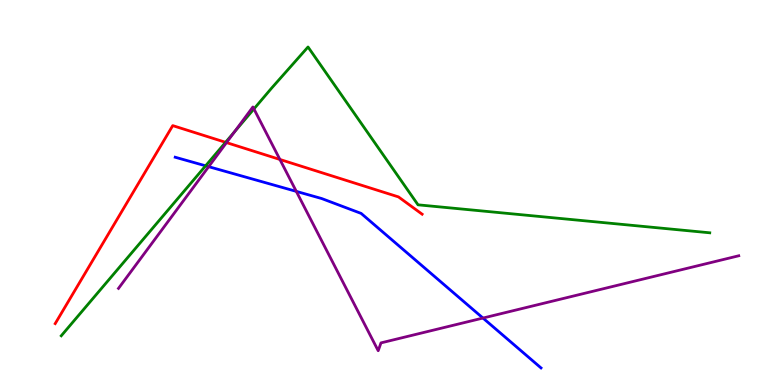[{'lines': ['blue', 'red'], 'intersections': []}, {'lines': ['green', 'red'], 'intersections': [{'x': 2.91, 'y': 6.3}]}, {'lines': ['purple', 'red'], 'intersections': [{'x': 2.92, 'y': 6.3}, {'x': 3.61, 'y': 5.86}]}, {'lines': ['blue', 'green'], 'intersections': [{'x': 2.65, 'y': 5.69}]}, {'lines': ['blue', 'purple'], 'intersections': [{'x': 2.69, 'y': 5.67}, {'x': 3.82, 'y': 5.03}, {'x': 6.23, 'y': 1.74}]}, {'lines': ['green', 'purple'], 'intersections': [{'x': 3.03, 'y': 6.58}, {'x': 3.28, 'y': 7.17}]}]